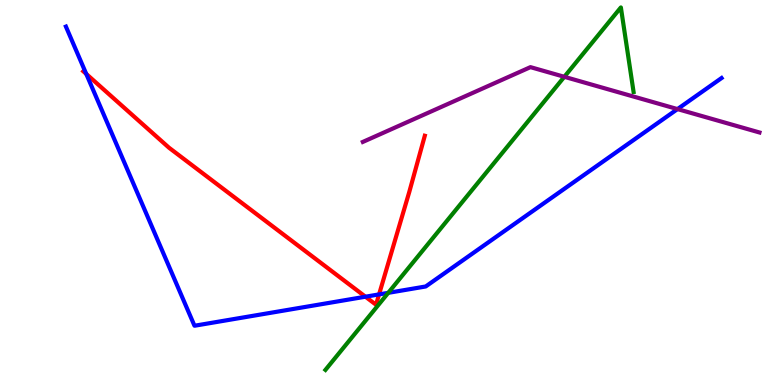[{'lines': ['blue', 'red'], 'intersections': [{'x': 1.11, 'y': 8.08}, {'x': 4.72, 'y': 2.29}, {'x': 4.89, 'y': 2.35}]}, {'lines': ['green', 'red'], 'intersections': []}, {'lines': ['purple', 'red'], 'intersections': []}, {'lines': ['blue', 'green'], 'intersections': [{'x': 5.01, 'y': 2.39}]}, {'lines': ['blue', 'purple'], 'intersections': [{'x': 8.74, 'y': 7.17}]}, {'lines': ['green', 'purple'], 'intersections': [{'x': 7.28, 'y': 8.01}]}]